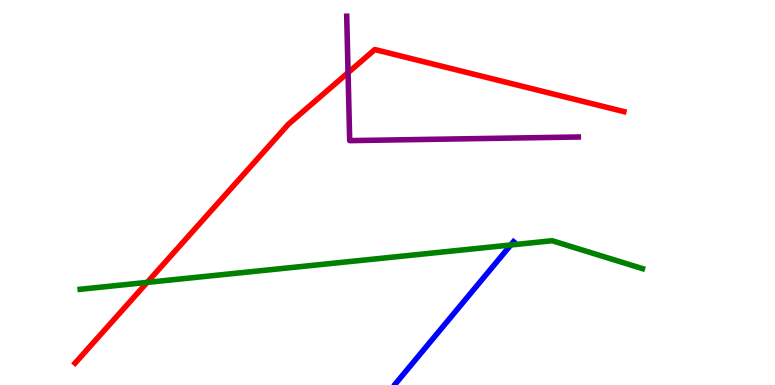[{'lines': ['blue', 'red'], 'intersections': []}, {'lines': ['green', 'red'], 'intersections': [{'x': 1.9, 'y': 2.67}]}, {'lines': ['purple', 'red'], 'intersections': [{'x': 4.49, 'y': 8.11}]}, {'lines': ['blue', 'green'], 'intersections': [{'x': 6.59, 'y': 3.64}]}, {'lines': ['blue', 'purple'], 'intersections': []}, {'lines': ['green', 'purple'], 'intersections': []}]